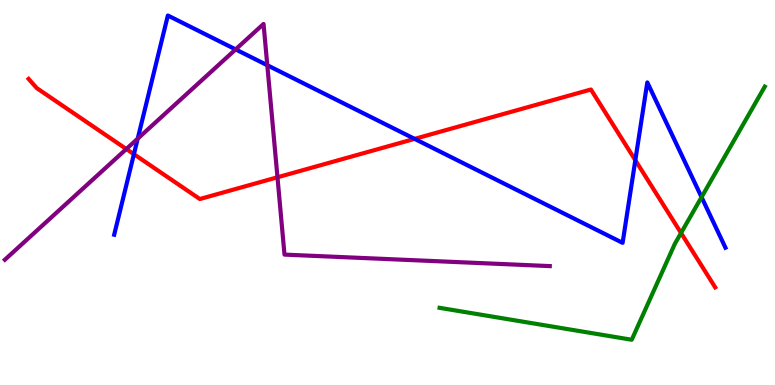[{'lines': ['blue', 'red'], 'intersections': [{'x': 1.73, 'y': 6.0}, {'x': 5.35, 'y': 6.39}, {'x': 8.2, 'y': 5.84}]}, {'lines': ['green', 'red'], 'intersections': [{'x': 8.79, 'y': 3.95}]}, {'lines': ['purple', 'red'], 'intersections': [{'x': 1.63, 'y': 6.13}, {'x': 3.58, 'y': 5.4}]}, {'lines': ['blue', 'green'], 'intersections': [{'x': 9.05, 'y': 4.88}]}, {'lines': ['blue', 'purple'], 'intersections': [{'x': 1.78, 'y': 6.4}, {'x': 3.04, 'y': 8.72}, {'x': 3.45, 'y': 8.31}]}, {'lines': ['green', 'purple'], 'intersections': []}]